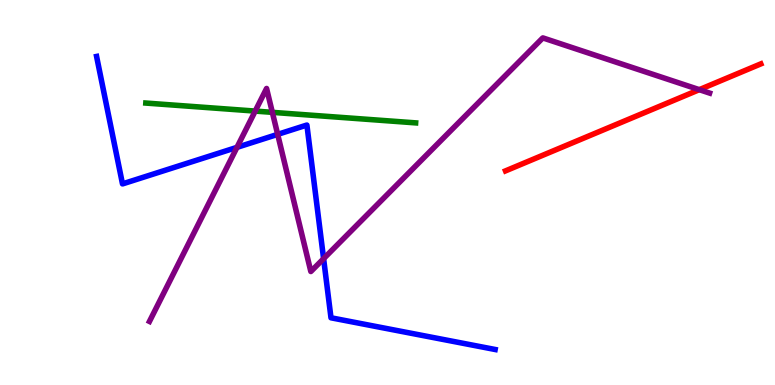[{'lines': ['blue', 'red'], 'intersections': []}, {'lines': ['green', 'red'], 'intersections': []}, {'lines': ['purple', 'red'], 'intersections': [{'x': 9.02, 'y': 7.67}]}, {'lines': ['blue', 'green'], 'intersections': []}, {'lines': ['blue', 'purple'], 'intersections': [{'x': 3.06, 'y': 6.17}, {'x': 3.58, 'y': 6.51}, {'x': 4.18, 'y': 3.28}]}, {'lines': ['green', 'purple'], 'intersections': [{'x': 3.29, 'y': 7.11}, {'x': 3.51, 'y': 7.08}]}]